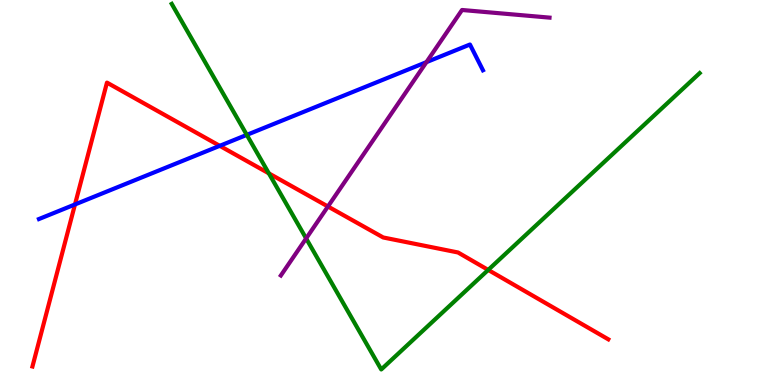[{'lines': ['blue', 'red'], 'intersections': [{'x': 0.968, 'y': 4.69}, {'x': 2.84, 'y': 6.21}]}, {'lines': ['green', 'red'], 'intersections': [{'x': 3.47, 'y': 5.5}, {'x': 6.3, 'y': 2.99}]}, {'lines': ['purple', 'red'], 'intersections': [{'x': 4.23, 'y': 4.64}]}, {'lines': ['blue', 'green'], 'intersections': [{'x': 3.18, 'y': 6.5}]}, {'lines': ['blue', 'purple'], 'intersections': [{'x': 5.5, 'y': 8.39}]}, {'lines': ['green', 'purple'], 'intersections': [{'x': 3.95, 'y': 3.81}]}]